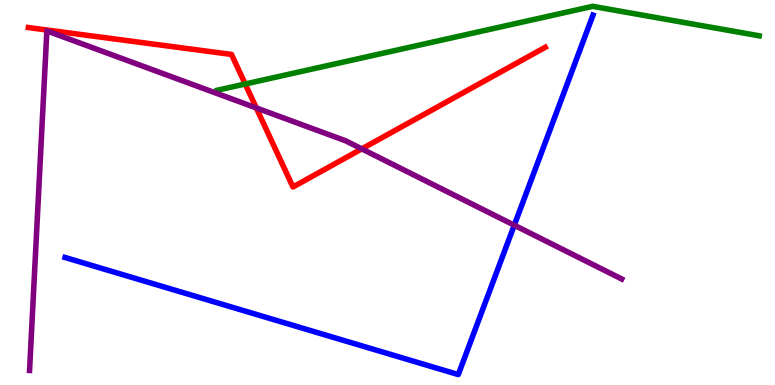[{'lines': ['blue', 'red'], 'intersections': []}, {'lines': ['green', 'red'], 'intersections': [{'x': 3.16, 'y': 7.82}]}, {'lines': ['purple', 'red'], 'intersections': [{'x': 3.31, 'y': 7.2}, {'x': 4.67, 'y': 6.13}]}, {'lines': ['blue', 'green'], 'intersections': []}, {'lines': ['blue', 'purple'], 'intersections': [{'x': 6.64, 'y': 4.15}]}, {'lines': ['green', 'purple'], 'intersections': []}]